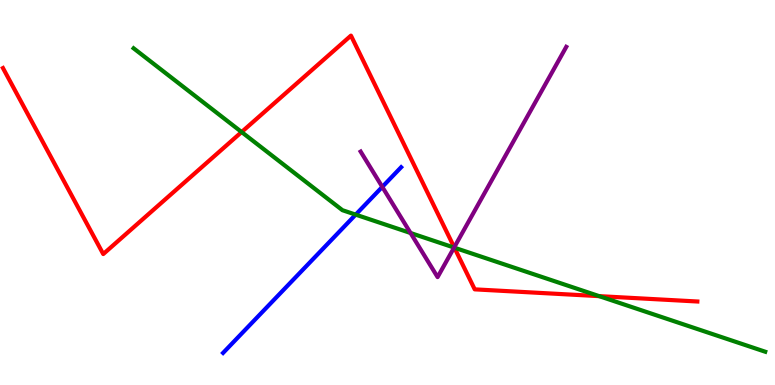[{'lines': ['blue', 'red'], 'intersections': []}, {'lines': ['green', 'red'], 'intersections': [{'x': 3.12, 'y': 6.57}, {'x': 5.86, 'y': 3.57}, {'x': 7.73, 'y': 2.31}]}, {'lines': ['purple', 'red'], 'intersections': [{'x': 5.86, 'y': 3.58}]}, {'lines': ['blue', 'green'], 'intersections': [{'x': 4.59, 'y': 4.43}]}, {'lines': ['blue', 'purple'], 'intersections': [{'x': 4.93, 'y': 5.15}]}, {'lines': ['green', 'purple'], 'intersections': [{'x': 5.3, 'y': 3.95}, {'x': 5.86, 'y': 3.57}]}]